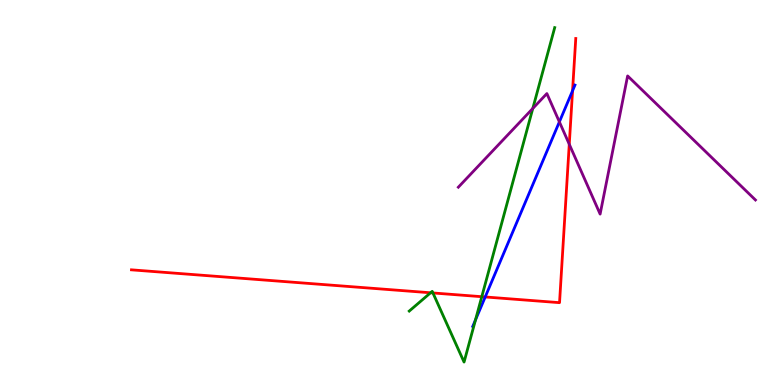[{'lines': ['blue', 'red'], 'intersections': [{'x': 6.26, 'y': 2.29}, {'x': 7.39, 'y': 7.64}]}, {'lines': ['green', 'red'], 'intersections': [{'x': 5.56, 'y': 2.4}, {'x': 5.59, 'y': 2.39}, {'x': 6.22, 'y': 2.29}]}, {'lines': ['purple', 'red'], 'intersections': [{'x': 7.35, 'y': 6.25}]}, {'lines': ['blue', 'green'], 'intersections': [{'x': 6.14, 'y': 1.69}]}, {'lines': ['blue', 'purple'], 'intersections': [{'x': 7.22, 'y': 6.83}]}, {'lines': ['green', 'purple'], 'intersections': [{'x': 6.87, 'y': 7.18}]}]